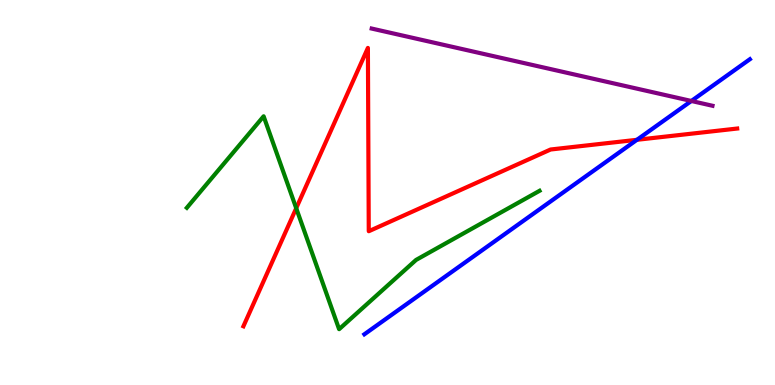[{'lines': ['blue', 'red'], 'intersections': [{'x': 8.22, 'y': 6.37}]}, {'lines': ['green', 'red'], 'intersections': [{'x': 3.82, 'y': 4.59}]}, {'lines': ['purple', 'red'], 'intersections': []}, {'lines': ['blue', 'green'], 'intersections': []}, {'lines': ['blue', 'purple'], 'intersections': [{'x': 8.92, 'y': 7.38}]}, {'lines': ['green', 'purple'], 'intersections': []}]